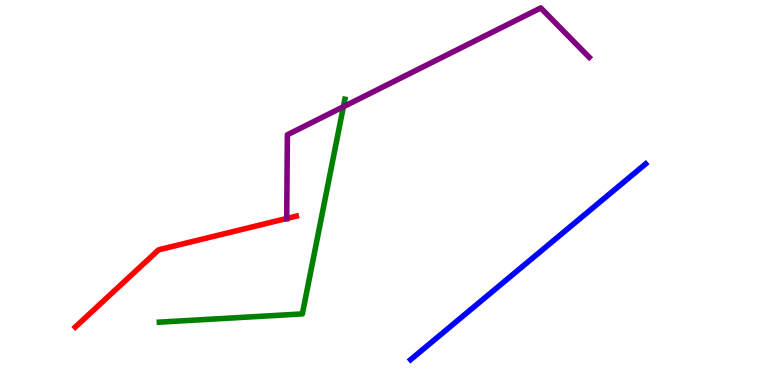[{'lines': ['blue', 'red'], 'intersections': []}, {'lines': ['green', 'red'], 'intersections': []}, {'lines': ['purple', 'red'], 'intersections': [{'x': 3.7, 'y': 4.33}]}, {'lines': ['blue', 'green'], 'intersections': []}, {'lines': ['blue', 'purple'], 'intersections': []}, {'lines': ['green', 'purple'], 'intersections': [{'x': 4.43, 'y': 7.23}]}]